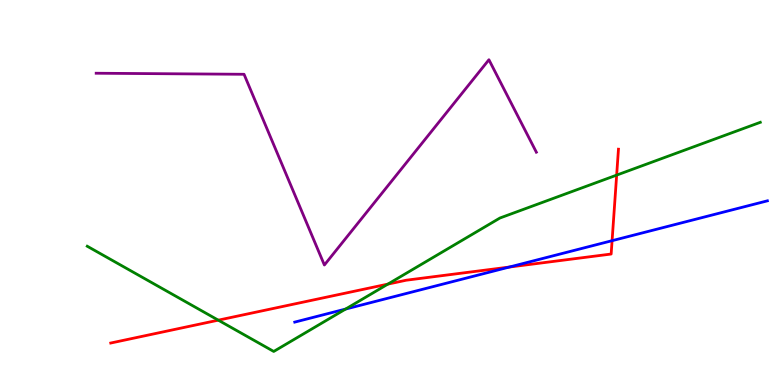[{'lines': ['blue', 'red'], 'intersections': [{'x': 6.57, 'y': 3.06}, {'x': 7.9, 'y': 3.75}]}, {'lines': ['green', 'red'], 'intersections': [{'x': 2.82, 'y': 1.68}, {'x': 5.0, 'y': 2.62}, {'x': 7.96, 'y': 5.45}]}, {'lines': ['purple', 'red'], 'intersections': []}, {'lines': ['blue', 'green'], 'intersections': [{'x': 4.46, 'y': 1.97}]}, {'lines': ['blue', 'purple'], 'intersections': []}, {'lines': ['green', 'purple'], 'intersections': []}]